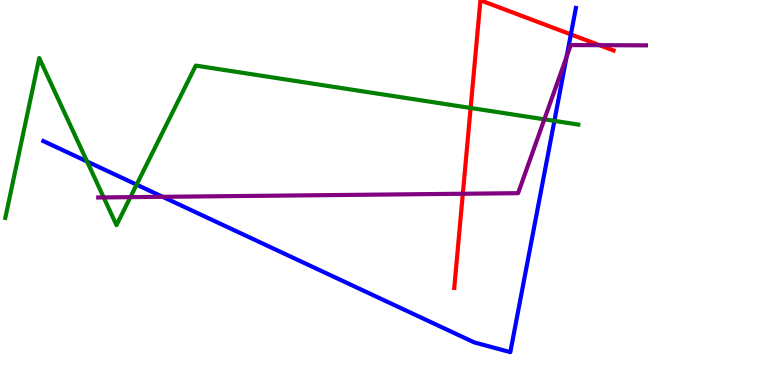[{'lines': ['blue', 'red'], 'intersections': [{'x': 7.37, 'y': 9.11}]}, {'lines': ['green', 'red'], 'intersections': [{'x': 6.07, 'y': 7.2}]}, {'lines': ['purple', 'red'], 'intersections': [{'x': 5.97, 'y': 4.97}, {'x': 7.73, 'y': 8.83}]}, {'lines': ['blue', 'green'], 'intersections': [{'x': 1.12, 'y': 5.81}, {'x': 1.76, 'y': 5.2}, {'x': 7.15, 'y': 6.86}]}, {'lines': ['blue', 'purple'], 'intersections': [{'x': 2.1, 'y': 4.89}, {'x': 7.31, 'y': 8.53}]}, {'lines': ['green', 'purple'], 'intersections': [{'x': 1.34, 'y': 4.87}, {'x': 1.68, 'y': 4.88}, {'x': 7.02, 'y': 6.9}]}]